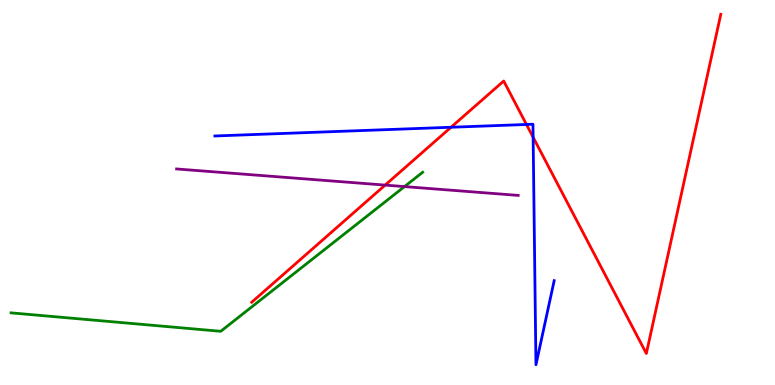[{'lines': ['blue', 'red'], 'intersections': [{'x': 5.82, 'y': 6.69}, {'x': 6.79, 'y': 6.77}, {'x': 6.88, 'y': 6.44}]}, {'lines': ['green', 'red'], 'intersections': []}, {'lines': ['purple', 'red'], 'intersections': [{'x': 4.97, 'y': 5.19}]}, {'lines': ['blue', 'green'], 'intersections': []}, {'lines': ['blue', 'purple'], 'intersections': []}, {'lines': ['green', 'purple'], 'intersections': [{'x': 5.22, 'y': 5.15}]}]